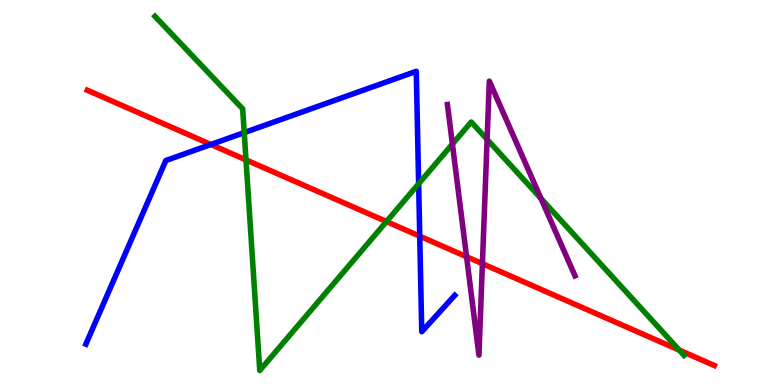[{'lines': ['blue', 'red'], 'intersections': [{'x': 2.72, 'y': 6.25}, {'x': 5.42, 'y': 3.87}]}, {'lines': ['green', 'red'], 'intersections': [{'x': 3.17, 'y': 5.85}, {'x': 4.99, 'y': 4.24}, {'x': 8.76, 'y': 0.907}]}, {'lines': ['purple', 'red'], 'intersections': [{'x': 6.02, 'y': 3.33}, {'x': 6.22, 'y': 3.15}]}, {'lines': ['blue', 'green'], 'intersections': [{'x': 3.15, 'y': 6.56}, {'x': 5.4, 'y': 5.23}]}, {'lines': ['blue', 'purple'], 'intersections': []}, {'lines': ['green', 'purple'], 'intersections': [{'x': 5.84, 'y': 6.26}, {'x': 6.29, 'y': 6.38}, {'x': 6.98, 'y': 4.85}]}]